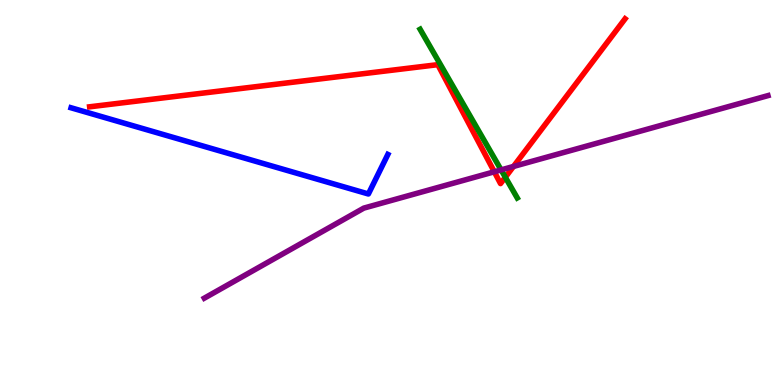[{'lines': ['blue', 'red'], 'intersections': []}, {'lines': ['green', 'red'], 'intersections': [{'x': 6.52, 'y': 5.4}]}, {'lines': ['purple', 'red'], 'intersections': [{'x': 6.38, 'y': 5.54}, {'x': 6.63, 'y': 5.68}]}, {'lines': ['blue', 'green'], 'intersections': []}, {'lines': ['blue', 'purple'], 'intersections': []}, {'lines': ['green', 'purple'], 'intersections': [{'x': 6.47, 'y': 5.59}]}]